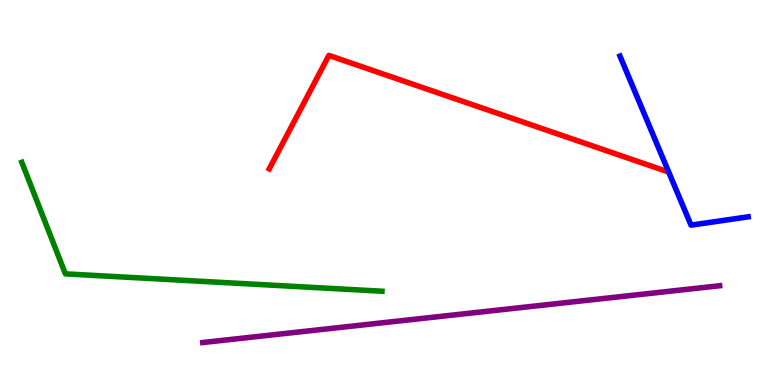[{'lines': ['blue', 'red'], 'intersections': []}, {'lines': ['green', 'red'], 'intersections': []}, {'lines': ['purple', 'red'], 'intersections': []}, {'lines': ['blue', 'green'], 'intersections': []}, {'lines': ['blue', 'purple'], 'intersections': []}, {'lines': ['green', 'purple'], 'intersections': []}]